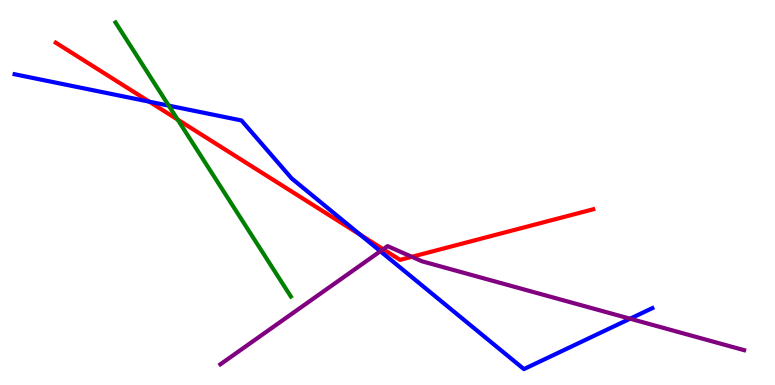[{'lines': ['blue', 'red'], 'intersections': [{'x': 1.93, 'y': 7.36}, {'x': 4.65, 'y': 3.9}]}, {'lines': ['green', 'red'], 'intersections': [{'x': 2.29, 'y': 6.89}]}, {'lines': ['purple', 'red'], 'intersections': [{'x': 4.94, 'y': 3.53}, {'x': 5.31, 'y': 3.33}]}, {'lines': ['blue', 'green'], 'intersections': [{'x': 2.18, 'y': 7.26}]}, {'lines': ['blue', 'purple'], 'intersections': [{'x': 4.91, 'y': 3.47}, {'x': 8.13, 'y': 1.72}]}, {'lines': ['green', 'purple'], 'intersections': []}]